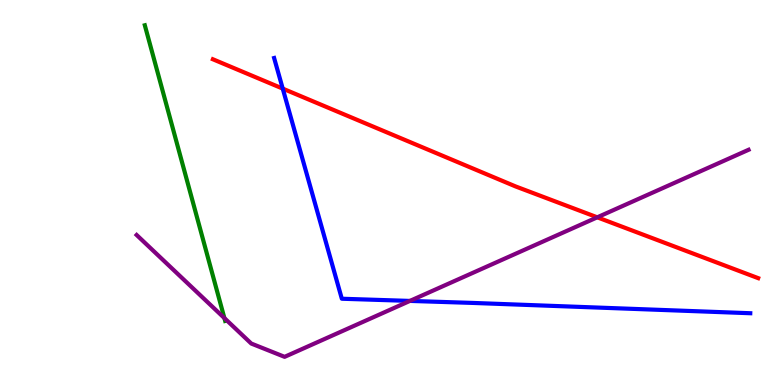[{'lines': ['blue', 'red'], 'intersections': [{'x': 3.65, 'y': 7.7}]}, {'lines': ['green', 'red'], 'intersections': []}, {'lines': ['purple', 'red'], 'intersections': [{'x': 7.71, 'y': 4.36}]}, {'lines': ['blue', 'green'], 'intersections': []}, {'lines': ['blue', 'purple'], 'intersections': [{'x': 5.29, 'y': 2.18}]}, {'lines': ['green', 'purple'], 'intersections': [{'x': 2.9, 'y': 1.74}]}]